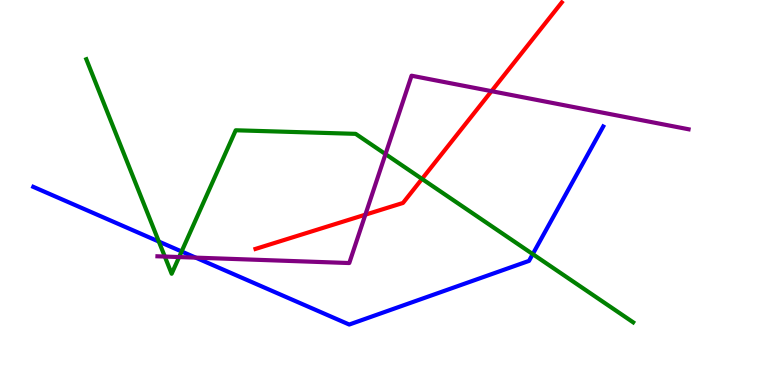[{'lines': ['blue', 'red'], 'intersections': []}, {'lines': ['green', 'red'], 'intersections': [{'x': 5.45, 'y': 5.35}]}, {'lines': ['purple', 'red'], 'intersections': [{'x': 4.71, 'y': 4.42}, {'x': 6.34, 'y': 7.63}]}, {'lines': ['blue', 'green'], 'intersections': [{'x': 2.05, 'y': 3.73}, {'x': 2.34, 'y': 3.47}, {'x': 6.87, 'y': 3.4}]}, {'lines': ['blue', 'purple'], 'intersections': [{'x': 2.53, 'y': 3.31}]}, {'lines': ['green', 'purple'], 'intersections': [{'x': 2.13, 'y': 3.34}, {'x': 2.31, 'y': 3.32}, {'x': 4.97, 'y': 6.0}]}]